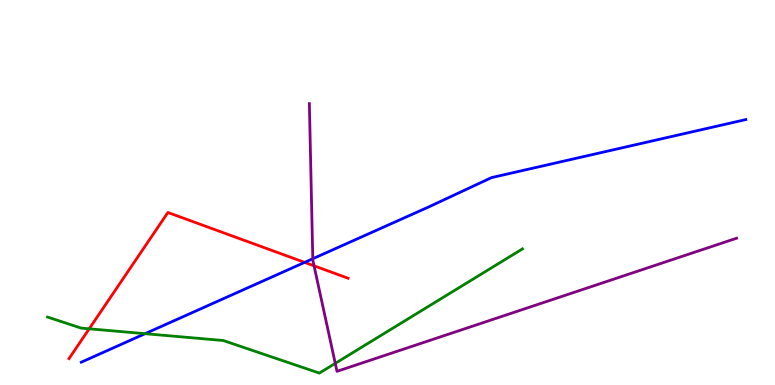[{'lines': ['blue', 'red'], 'intersections': [{'x': 3.93, 'y': 3.18}]}, {'lines': ['green', 'red'], 'intersections': [{'x': 1.15, 'y': 1.46}]}, {'lines': ['purple', 'red'], 'intersections': [{'x': 4.05, 'y': 3.1}]}, {'lines': ['blue', 'green'], 'intersections': [{'x': 1.87, 'y': 1.33}]}, {'lines': ['blue', 'purple'], 'intersections': [{'x': 4.04, 'y': 3.28}]}, {'lines': ['green', 'purple'], 'intersections': [{'x': 4.33, 'y': 0.562}]}]